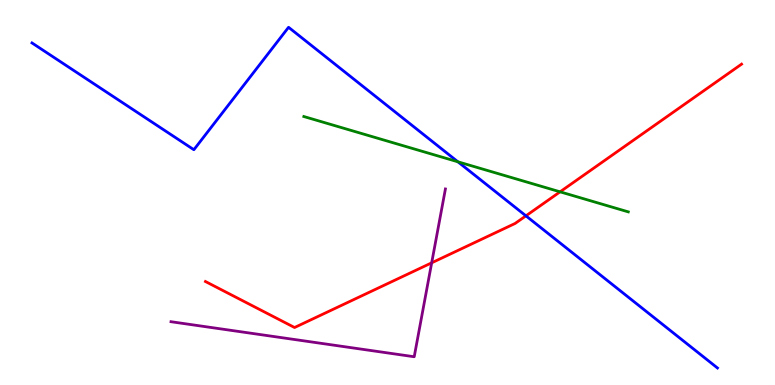[{'lines': ['blue', 'red'], 'intersections': [{'x': 6.79, 'y': 4.39}]}, {'lines': ['green', 'red'], 'intersections': [{'x': 7.23, 'y': 5.02}]}, {'lines': ['purple', 'red'], 'intersections': [{'x': 5.57, 'y': 3.17}]}, {'lines': ['blue', 'green'], 'intersections': [{'x': 5.91, 'y': 5.8}]}, {'lines': ['blue', 'purple'], 'intersections': []}, {'lines': ['green', 'purple'], 'intersections': []}]